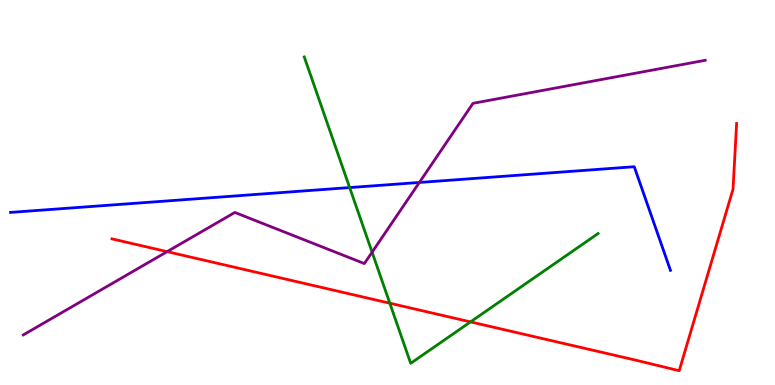[{'lines': ['blue', 'red'], 'intersections': []}, {'lines': ['green', 'red'], 'intersections': [{'x': 5.03, 'y': 2.12}, {'x': 6.07, 'y': 1.64}]}, {'lines': ['purple', 'red'], 'intersections': [{'x': 2.16, 'y': 3.46}]}, {'lines': ['blue', 'green'], 'intersections': [{'x': 4.51, 'y': 5.13}]}, {'lines': ['blue', 'purple'], 'intersections': [{'x': 5.41, 'y': 5.26}]}, {'lines': ['green', 'purple'], 'intersections': [{'x': 4.8, 'y': 3.45}]}]